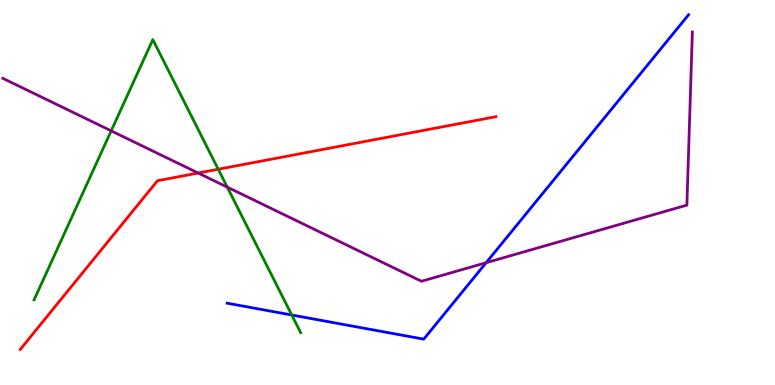[{'lines': ['blue', 'red'], 'intersections': []}, {'lines': ['green', 'red'], 'intersections': [{'x': 2.82, 'y': 5.6}]}, {'lines': ['purple', 'red'], 'intersections': [{'x': 2.56, 'y': 5.51}]}, {'lines': ['blue', 'green'], 'intersections': [{'x': 3.76, 'y': 1.82}]}, {'lines': ['blue', 'purple'], 'intersections': [{'x': 6.27, 'y': 3.18}]}, {'lines': ['green', 'purple'], 'intersections': [{'x': 1.43, 'y': 6.6}, {'x': 2.93, 'y': 5.14}]}]